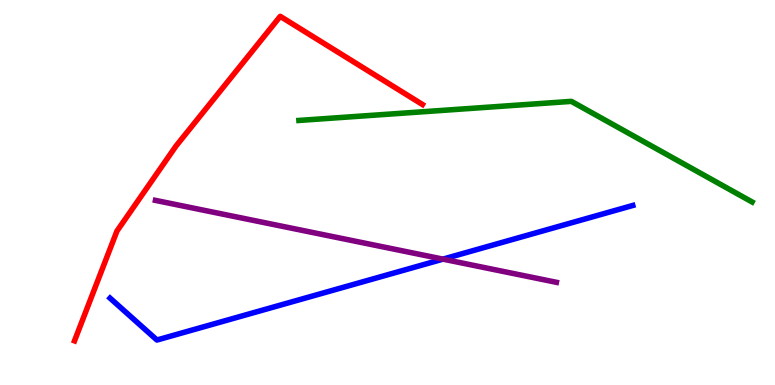[{'lines': ['blue', 'red'], 'intersections': []}, {'lines': ['green', 'red'], 'intersections': []}, {'lines': ['purple', 'red'], 'intersections': []}, {'lines': ['blue', 'green'], 'intersections': []}, {'lines': ['blue', 'purple'], 'intersections': [{'x': 5.72, 'y': 3.27}]}, {'lines': ['green', 'purple'], 'intersections': []}]